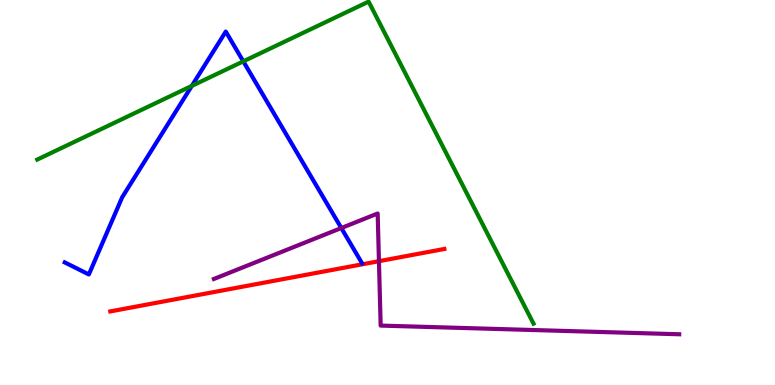[{'lines': ['blue', 'red'], 'intersections': []}, {'lines': ['green', 'red'], 'intersections': []}, {'lines': ['purple', 'red'], 'intersections': [{'x': 4.89, 'y': 3.22}]}, {'lines': ['blue', 'green'], 'intersections': [{'x': 2.48, 'y': 7.77}, {'x': 3.14, 'y': 8.41}]}, {'lines': ['blue', 'purple'], 'intersections': [{'x': 4.4, 'y': 4.08}]}, {'lines': ['green', 'purple'], 'intersections': []}]